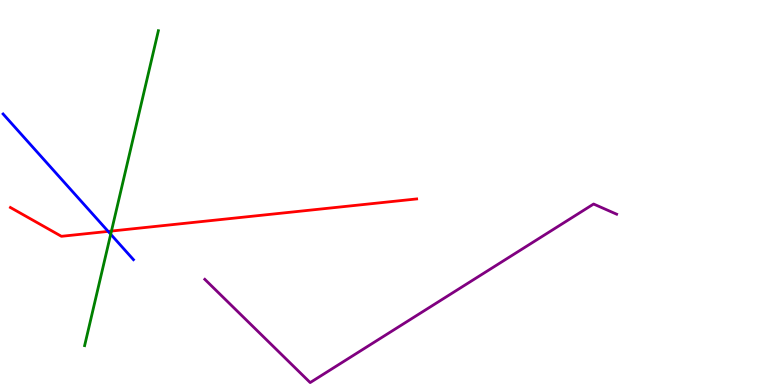[{'lines': ['blue', 'red'], 'intersections': [{'x': 1.4, 'y': 3.99}]}, {'lines': ['green', 'red'], 'intersections': [{'x': 1.44, 'y': 4.0}]}, {'lines': ['purple', 'red'], 'intersections': []}, {'lines': ['blue', 'green'], 'intersections': [{'x': 1.43, 'y': 3.92}]}, {'lines': ['blue', 'purple'], 'intersections': []}, {'lines': ['green', 'purple'], 'intersections': []}]